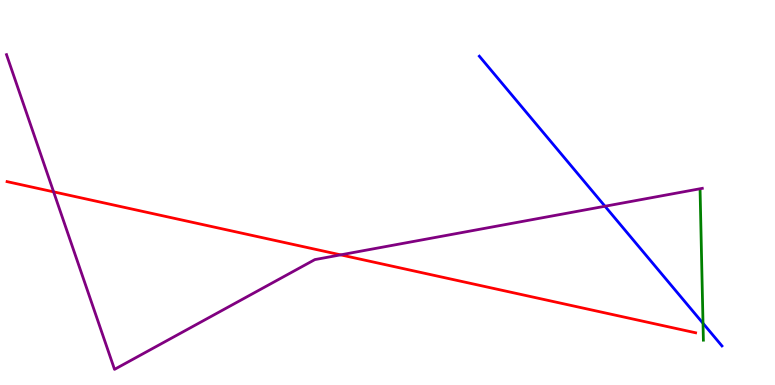[{'lines': ['blue', 'red'], 'intersections': []}, {'lines': ['green', 'red'], 'intersections': []}, {'lines': ['purple', 'red'], 'intersections': [{'x': 0.692, 'y': 5.02}, {'x': 4.4, 'y': 3.38}]}, {'lines': ['blue', 'green'], 'intersections': [{'x': 9.07, 'y': 1.6}]}, {'lines': ['blue', 'purple'], 'intersections': [{'x': 7.81, 'y': 4.64}]}, {'lines': ['green', 'purple'], 'intersections': []}]